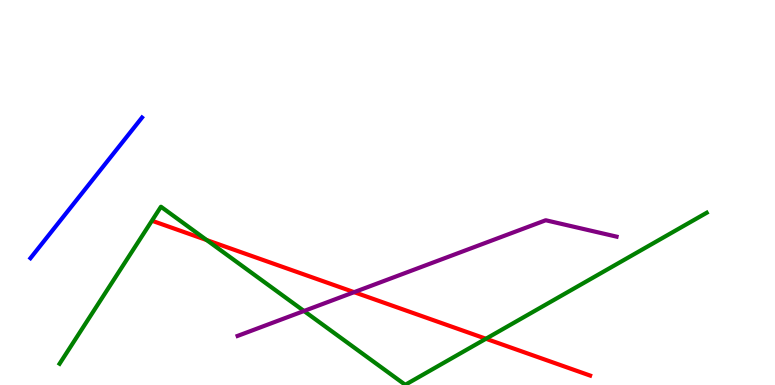[{'lines': ['blue', 'red'], 'intersections': []}, {'lines': ['green', 'red'], 'intersections': [{'x': 2.67, 'y': 3.76}, {'x': 6.27, 'y': 1.2}]}, {'lines': ['purple', 'red'], 'intersections': [{'x': 4.57, 'y': 2.41}]}, {'lines': ['blue', 'green'], 'intersections': []}, {'lines': ['blue', 'purple'], 'intersections': []}, {'lines': ['green', 'purple'], 'intersections': [{'x': 3.92, 'y': 1.92}]}]